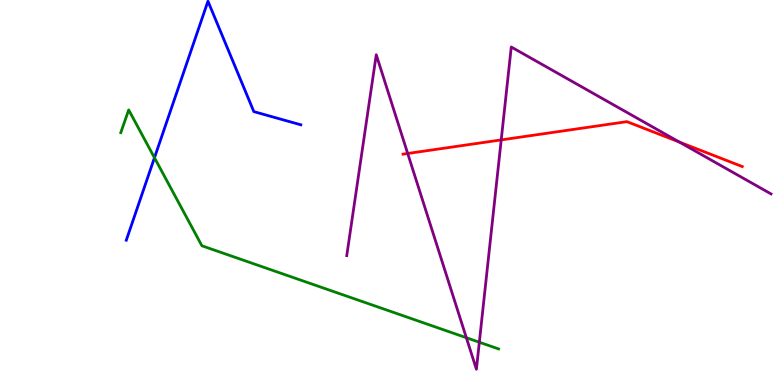[{'lines': ['blue', 'red'], 'intersections': []}, {'lines': ['green', 'red'], 'intersections': []}, {'lines': ['purple', 'red'], 'intersections': [{'x': 5.26, 'y': 6.01}, {'x': 6.47, 'y': 6.37}, {'x': 8.77, 'y': 6.31}]}, {'lines': ['blue', 'green'], 'intersections': [{'x': 1.99, 'y': 5.9}]}, {'lines': ['blue', 'purple'], 'intersections': []}, {'lines': ['green', 'purple'], 'intersections': [{'x': 6.02, 'y': 1.23}, {'x': 6.18, 'y': 1.11}]}]